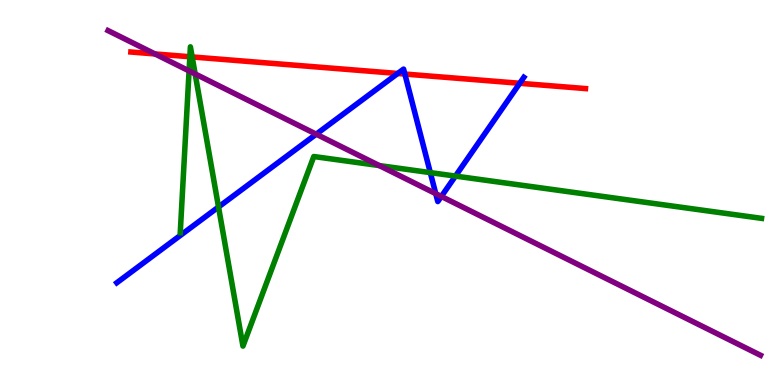[{'lines': ['blue', 'red'], 'intersections': [{'x': 5.13, 'y': 8.09}, {'x': 5.22, 'y': 8.08}, {'x': 6.71, 'y': 7.84}]}, {'lines': ['green', 'red'], 'intersections': [{'x': 2.45, 'y': 8.53}, {'x': 2.48, 'y': 8.52}]}, {'lines': ['purple', 'red'], 'intersections': [{'x': 2.0, 'y': 8.6}]}, {'lines': ['blue', 'green'], 'intersections': [{'x': 2.82, 'y': 4.62}, {'x': 5.55, 'y': 5.52}, {'x': 5.88, 'y': 5.43}]}, {'lines': ['blue', 'purple'], 'intersections': [{'x': 4.08, 'y': 6.51}, {'x': 5.62, 'y': 4.97}, {'x': 5.69, 'y': 4.9}]}, {'lines': ['green', 'purple'], 'intersections': [{'x': 2.44, 'y': 8.16}, {'x': 2.52, 'y': 8.08}, {'x': 4.89, 'y': 5.7}]}]